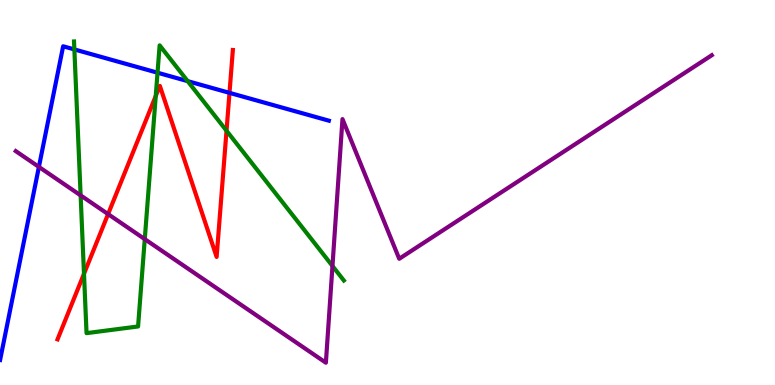[{'lines': ['blue', 'red'], 'intersections': [{'x': 2.96, 'y': 7.59}]}, {'lines': ['green', 'red'], 'intersections': [{'x': 1.08, 'y': 2.89}, {'x': 2.01, 'y': 7.51}, {'x': 2.92, 'y': 6.6}]}, {'lines': ['purple', 'red'], 'intersections': [{'x': 1.39, 'y': 4.44}]}, {'lines': ['blue', 'green'], 'intersections': [{'x': 0.96, 'y': 8.72}, {'x': 2.03, 'y': 8.11}, {'x': 2.42, 'y': 7.89}]}, {'lines': ['blue', 'purple'], 'intersections': [{'x': 0.502, 'y': 5.66}]}, {'lines': ['green', 'purple'], 'intersections': [{'x': 1.04, 'y': 4.93}, {'x': 1.87, 'y': 3.79}, {'x': 4.29, 'y': 3.09}]}]